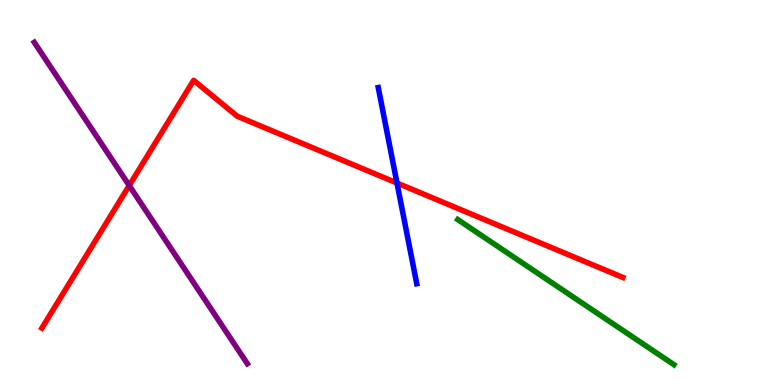[{'lines': ['blue', 'red'], 'intersections': [{'x': 5.12, 'y': 5.25}]}, {'lines': ['green', 'red'], 'intersections': []}, {'lines': ['purple', 'red'], 'intersections': [{'x': 1.67, 'y': 5.18}]}, {'lines': ['blue', 'green'], 'intersections': []}, {'lines': ['blue', 'purple'], 'intersections': []}, {'lines': ['green', 'purple'], 'intersections': []}]